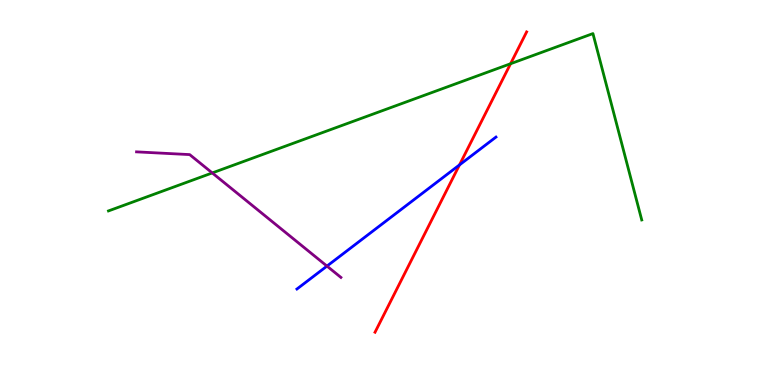[{'lines': ['blue', 'red'], 'intersections': [{'x': 5.93, 'y': 5.72}]}, {'lines': ['green', 'red'], 'intersections': [{'x': 6.59, 'y': 8.34}]}, {'lines': ['purple', 'red'], 'intersections': []}, {'lines': ['blue', 'green'], 'intersections': []}, {'lines': ['blue', 'purple'], 'intersections': [{'x': 4.22, 'y': 3.09}]}, {'lines': ['green', 'purple'], 'intersections': [{'x': 2.74, 'y': 5.51}]}]